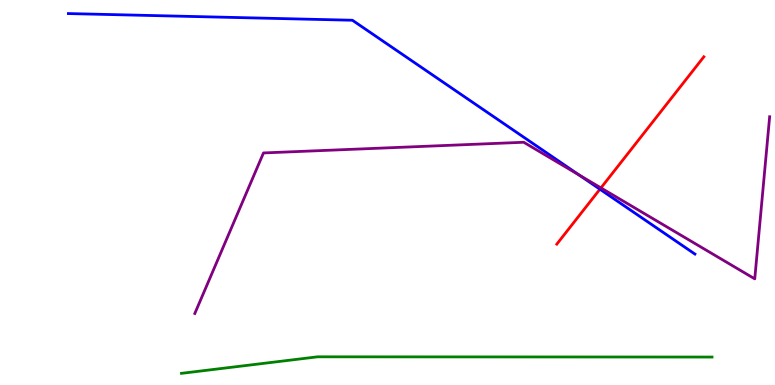[{'lines': ['blue', 'red'], 'intersections': [{'x': 7.74, 'y': 5.09}]}, {'lines': ['green', 'red'], 'intersections': []}, {'lines': ['purple', 'red'], 'intersections': [{'x': 7.75, 'y': 5.12}]}, {'lines': ['blue', 'green'], 'intersections': []}, {'lines': ['blue', 'purple'], 'intersections': [{'x': 7.47, 'y': 5.45}]}, {'lines': ['green', 'purple'], 'intersections': []}]